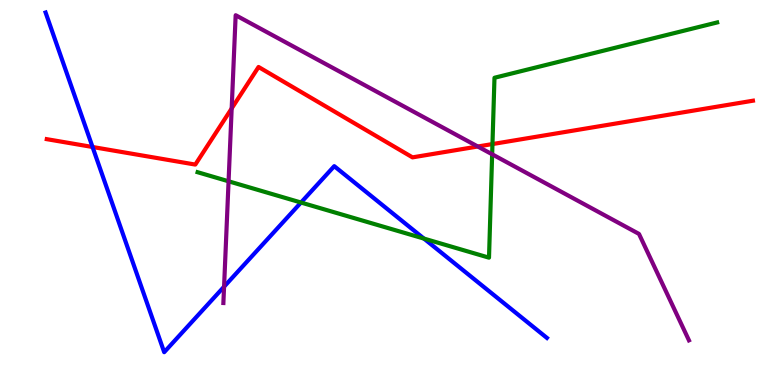[{'lines': ['blue', 'red'], 'intersections': [{'x': 1.19, 'y': 6.18}]}, {'lines': ['green', 'red'], 'intersections': [{'x': 6.35, 'y': 6.26}]}, {'lines': ['purple', 'red'], 'intersections': [{'x': 2.99, 'y': 7.18}, {'x': 6.17, 'y': 6.19}]}, {'lines': ['blue', 'green'], 'intersections': [{'x': 3.88, 'y': 4.74}, {'x': 5.47, 'y': 3.8}]}, {'lines': ['blue', 'purple'], 'intersections': [{'x': 2.89, 'y': 2.55}]}, {'lines': ['green', 'purple'], 'intersections': [{'x': 2.95, 'y': 5.29}, {'x': 6.35, 'y': 5.99}]}]